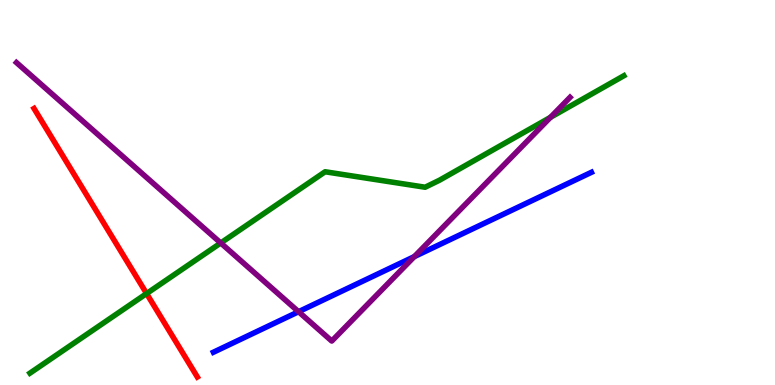[{'lines': ['blue', 'red'], 'intersections': []}, {'lines': ['green', 'red'], 'intersections': [{'x': 1.89, 'y': 2.38}]}, {'lines': ['purple', 'red'], 'intersections': []}, {'lines': ['blue', 'green'], 'intersections': []}, {'lines': ['blue', 'purple'], 'intersections': [{'x': 3.85, 'y': 1.9}, {'x': 5.35, 'y': 3.33}]}, {'lines': ['green', 'purple'], 'intersections': [{'x': 2.85, 'y': 3.69}, {'x': 7.1, 'y': 6.95}]}]